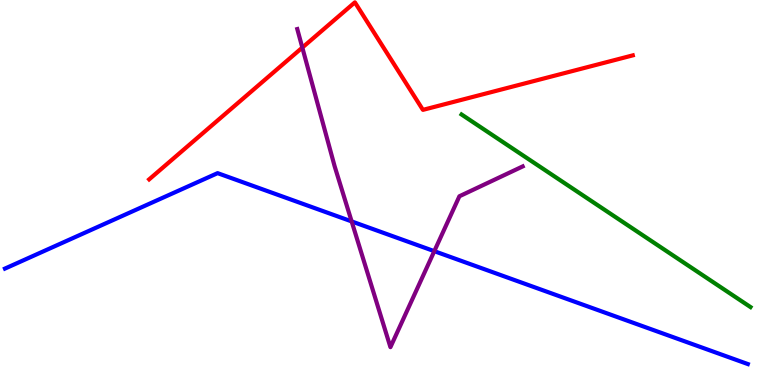[{'lines': ['blue', 'red'], 'intersections': []}, {'lines': ['green', 'red'], 'intersections': []}, {'lines': ['purple', 'red'], 'intersections': [{'x': 3.9, 'y': 8.76}]}, {'lines': ['blue', 'green'], 'intersections': []}, {'lines': ['blue', 'purple'], 'intersections': [{'x': 4.54, 'y': 4.25}, {'x': 5.6, 'y': 3.48}]}, {'lines': ['green', 'purple'], 'intersections': []}]